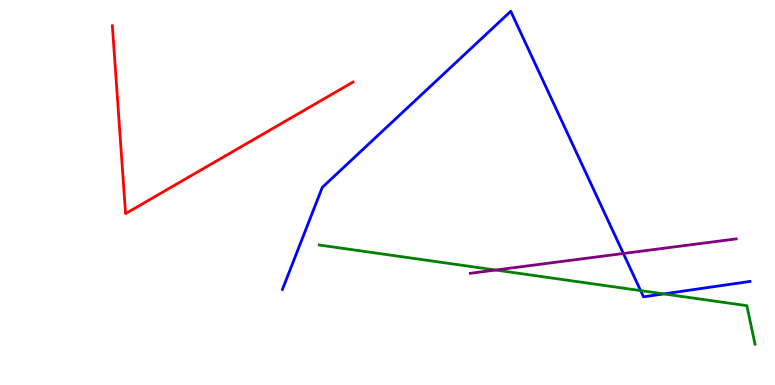[{'lines': ['blue', 'red'], 'intersections': []}, {'lines': ['green', 'red'], 'intersections': []}, {'lines': ['purple', 'red'], 'intersections': []}, {'lines': ['blue', 'green'], 'intersections': [{'x': 8.27, 'y': 2.45}, {'x': 8.57, 'y': 2.37}]}, {'lines': ['blue', 'purple'], 'intersections': [{'x': 8.04, 'y': 3.42}]}, {'lines': ['green', 'purple'], 'intersections': [{'x': 6.4, 'y': 2.99}]}]